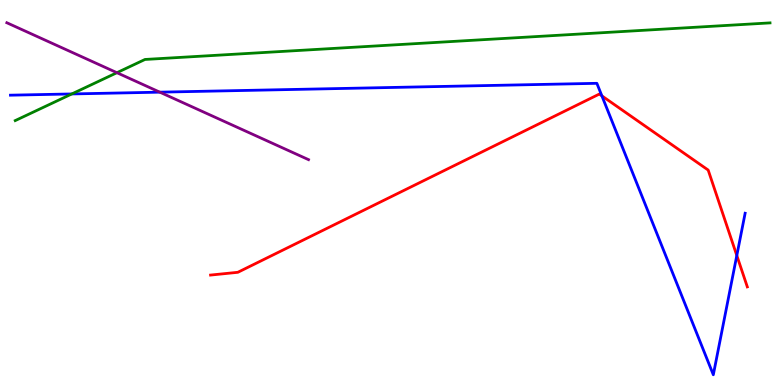[{'lines': ['blue', 'red'], 'intersections': [{'x': 7.77, 'y': 7.51}, {'x': 9.51, 'y': 3.36}]}, {'lines': ['green', 'red'], 'intersections': []}, {'lines': ['purple', 'red'], 'intersections': []}, {'lines': ['blue', 'green'], 'intersections': [{'x': 0.926, 'y': 7.56}]}, {'lines': ['blue', 'purple'], 'intersections': [{'x': 2.06, 'y': 7.61}]}, {'lines': ['green', 'purple'], 'intersections': [{'x': 1.51, 'y': 8.11}]}]